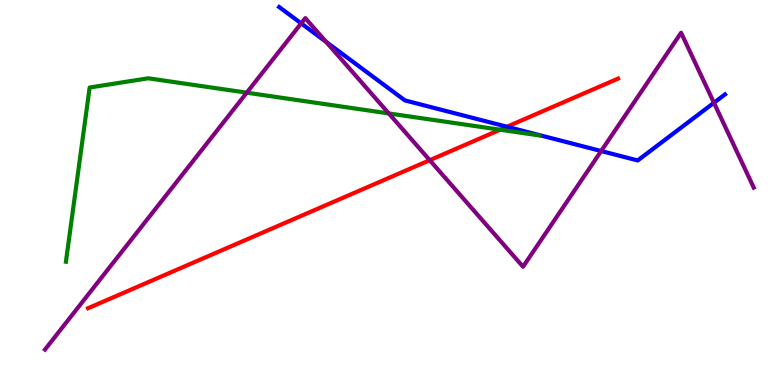[{'lines': ['blue', 'red'], 'intersections': [{'x': 6.54, 'y': 6.71}]}, {'lines': ['green', 'red'], 'intersections': [{'x': 6.45, 'y': 6.63}]}, {'lines': ['purple', 'red'], 'intersections': [{'x': 5.55, 'y': 5.84}]}, {'lines': ['blue', 'green'], 'intersections': []}, {'lines': ['blue', 'purple'], 'intersections': [{'x': 3.89, 'y': 9.39}, {'x': 4.21, 'y': 8.91}, {'x': 7.76, 'y': 6.08}, {'x': 9.21, 'y': 7.33}]}, {'lines': ['green', 'purple'], 'intersections': [{'x': 3.18, 'y': 7.59}, {'x': 5.02, 'y': 7.05}]}]